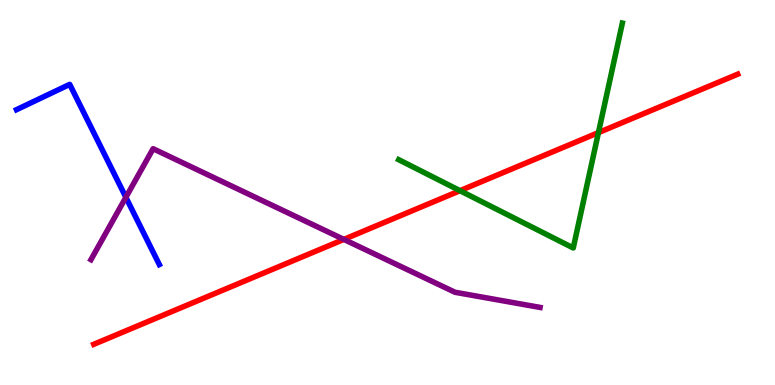[{'lines': ['blue', 'red'], 'intersections': []}, {'lines': ['green', 'red'], 'intersections': [{'x': 5.94, 'y': 5.05}, {'x': 7.72, 'y': 6.56}]}, {'lines': ['purple', 'red'], 'intersections': [{'x': 4.44, 'y': 3.78}]}, {'lines': ['blue', 'green'], 'intersections': []}, {'lines': ['blue', 'purple'], 'intersections': [{'x': 1.62, 'y': 4.87}]}, {'lines': ['green', 'purple'], 'intersections': []}]